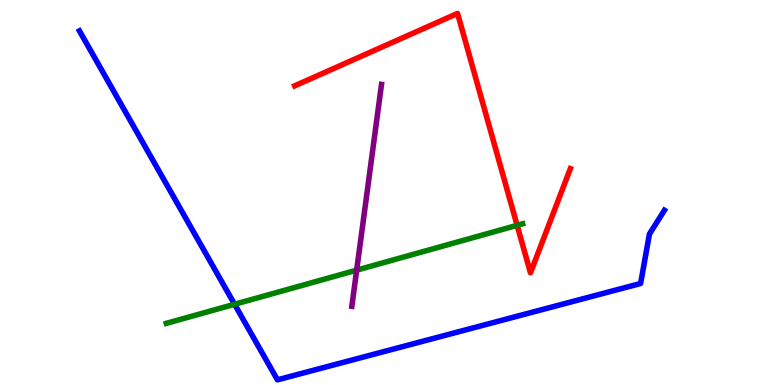[{'lines': ['blue', 'red'], 'intersections': []}, {'lines': ['green', 'red'], 'intersections': [{'x': 6.67, 'y': 4.15}]}, {'lines': ['purple', 'red'], 'intersections': []}, {'lines': ['blue', 'green'], 'intersections': [{'x': 3.03, 'y': 2.1}]}, {'lines': ['blue', 'purple'], 'intersections': []}, {'lines': ['green', 'purple'], 'intersections': [{'x': 4.6, 'y': 2.98}]}]